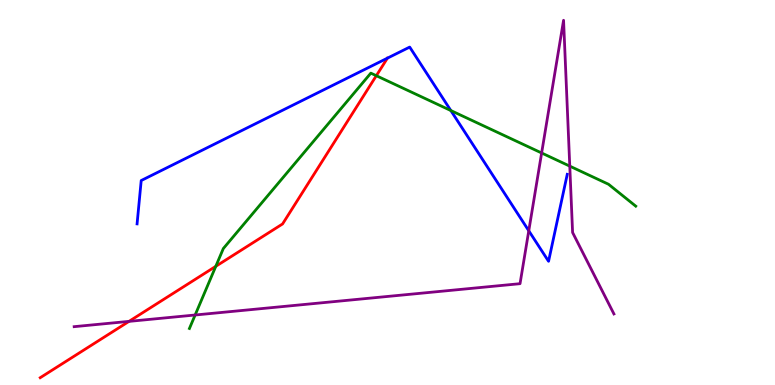[{'lines': ['blue', 'red'], 'intersections': []}, {'lines': ['green', 'red'], 'intersections': [{'x': 2.78, 'y': 3.08}, {'x': 4.86, 'y': 8.03}]}, {'lines': ['purple', 'red'], 'intersections': [{'x': 1.66, 'y': 1.65}]}, {'lines': ['blue', 'green'], 'intersections': [{'x': 5.82, 'y': 7.13}]}, {'lines': ['blue', 'purple'], 'intersections': [{'x': 6.82, 'y': 4.01}]}, {'lines': ['green', 'purple'], 'intersections': [{'x': 2.52, 'y': 1.82}, {'x': 6.99, 'y': 6.03}, {'x': 7.35, 'y': 5.68}]}]